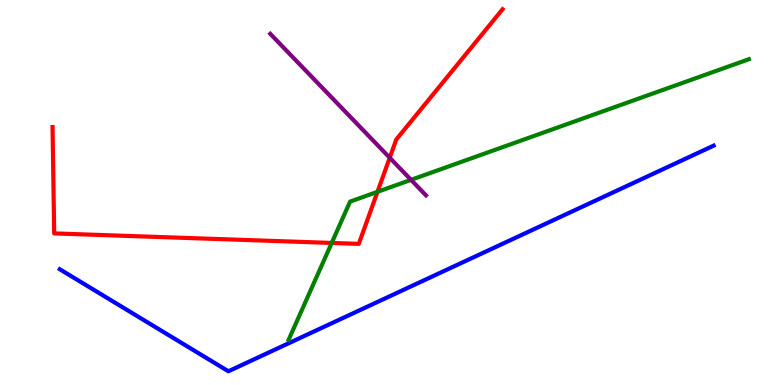[{'lines': ['blue', 'red'], 'intersections': []}, {'lines': ['green', 'red'], 'intersections': [{'x': 4.28, 'y': 3.69}, {'x': 4.87, 'y': 5.02}]}, {'lines': ['purple', 'red'], 'intersections': [{'x': 5.03, 'y': 5.9}]}, {'lines': ['blue', 'green'], 'intersections': []}, {'lines': ['blue', 'purple'], 'intersections': []}, {'lines': ['green', 'purple'], 'intersections': [{'x': 5.3, 'y': 5.33}]}]